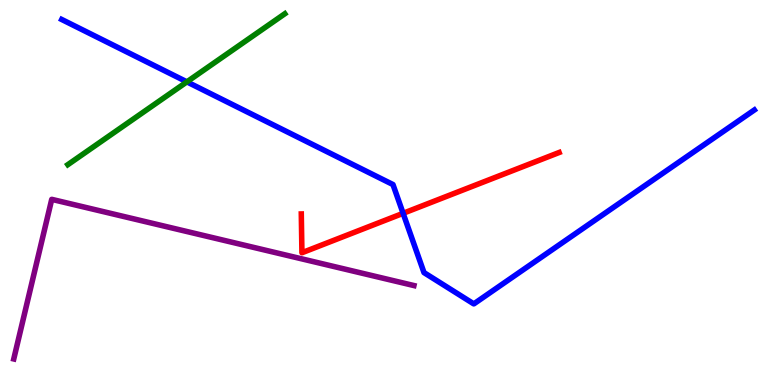[{'lines': ['blue', 'red'], 'intersections': [{'x': 5.2, 'y': 4.46}]}, {'lines': ['green', 'red'], 'intersections': []}, {'lines': ['purple', 'red'], 'intersections': []}, {'lines': ['blue', 'green'], 'intersections': [{'x': 2.41, 'y': 7.87}]}, {'lines': ['blue', 'purple'], 'intersections': []}, {'lines': ['green', 'purple'], 'intersections': []}]